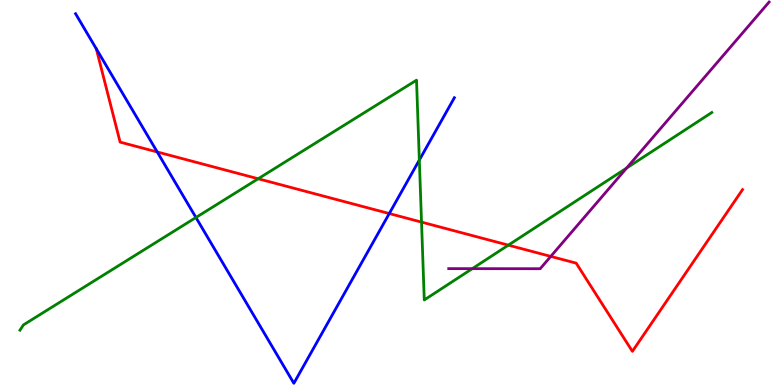[{'lines': ['blue', 'red'], 'intersections': [{'x': 2.03, 'y': 6.05}, {'x': 5.02, 'y': 4.45}]}, {'lines': ['green', 'red'], 'intersections': [{'x': 3.33, 'y': 5.36}, {'x': 5.44, 'y': 4.23}, {'x': 6.56, 'y': 3.63}]}, {'lines': ['purple', 'red'], 'intersections': [{'x': 7.11, 'y': 3.34}]}, {'lines': ['blue', 'green'], 'intersections': [{'x': 2.53, 'y': 4.35}, {'x': 5.41, 'y': 5.84}]}, {'lines': ['blue', 'purple'], 'intersections': []}, {'lines': ['green', 'purple'], 'intersections': [{'x': 6.09, 'y': 3.02}, {'x': 8.09, 'y': 5.64}]}]